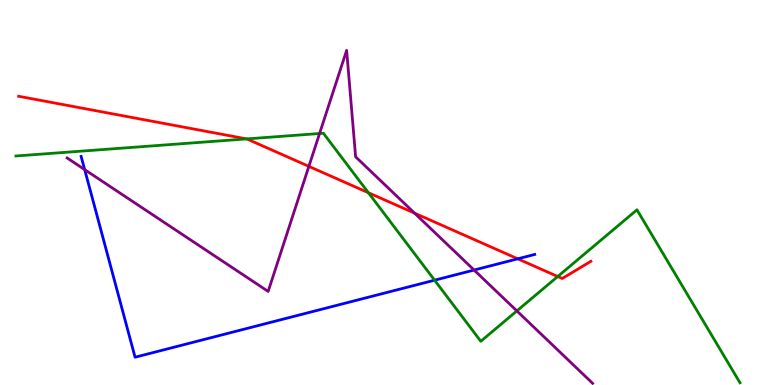[{'lines': ['blue', 'red'], 'intersections': [{'x': 6.68, 'y': 3.28}]}, {'lines': ['green', 'red'], 'intersections': [{'x': 3.18, 'y': 6.39}, {'x': 4.75, 'y': 4.99}, {'x': 7.2, 'y': 2.82}]}, {'lines': ['purple', 'red'], 'intersections': [{'x': 3.99, 'y': 5.68}, {'x': 5.35, 'y': 4.46}]}, {'lines': ['blue', 'green'], 'intersections': [{'x': 5.61, 'y': 2.72}]}, {'lines': ['blue', 'purple'], 'intersections': [{'x': 1.09, 'y': 5.59}, {'x': 6.12, 'y': 2.99}]}, {'lines': ['green', 'purple'], 'intersections': [{'x': 4.12, 'y': 6.53}, {'x': 6.67, 'y': 1.92}]}]